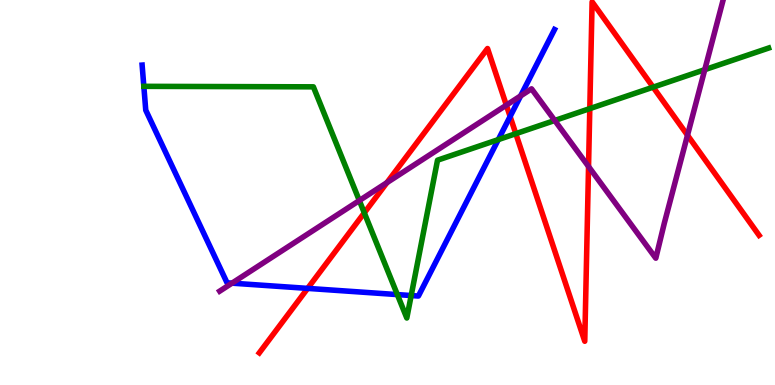[{'lines': ['blue', 'red'], 'intersections': [{'x': 3.97, 'y': 2.51}, {'x': 6.58, 'y': 6.97}]}, {'lines': ['green', 'red'], 'intersections': [{'x': 4.7, 'y': 4.47}, {'x': 6.66, 'y': 6.53}, {'x': 7.61, 'y': 7.18}, {'x': 8.43, 'y': 7.74}]}, {'lines': ['purple', 'red'], 'intersections': [{'x': 4.99, 'y': 5.26}, {'x': 6.53, 'y': 7.27}, {'x': 7.59, 'y': 5.67}, {'x': 8.87, 'y': 6.49}]}, {'lines': ['blue', 'green'], 'intersections': [{'x': 1.86, 'y': 7.76}, {'x': 5.13, 'y': 2.35}, {'x': 5.31, 'y': 2.32}, {'x': 6.43, 'y': 6.37}]}, {'lines': ['blue', 'purple'], 'intersections': [{'x': 2.99, 'y': 2.65}, {'x': 6.72, 'y': 7.51}]}, {'lines': ['green', 'purple'], 'intersections': [{'x': 4.64, 'y': 4.79}, {'x': 7.16, 'y': 6.87}, {'x': 9.09, 'y': 8.19}]}]